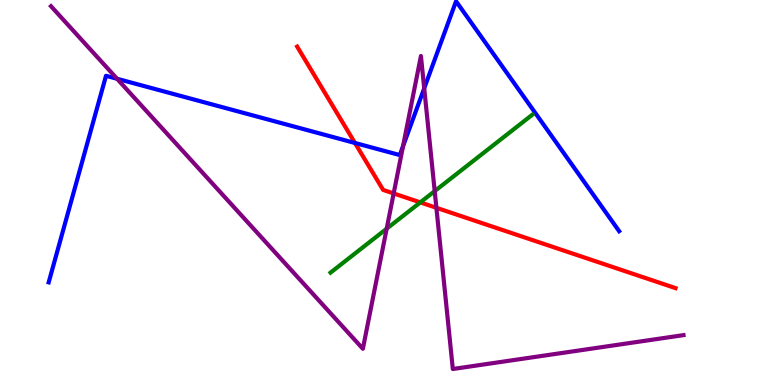[{'lines': ['blue', 'red'], 'intersections': [{'x': 4.58, 'y': 6.29}]}, {'lines': ['green', 'red'], 'intersections': [{'x': 5.42, 'y': 4.74}]}, {'lines': ['purple', 'red'], 'intersections': [{'x': 5.08, 'y': 4.98}, {'x': 5.63, 'y': 4.6}]}, {'lines': ['blue', 'green'], 'intersections': []}, {'lines': ['blue', 'purple'], 'intersections': [{'x': 1.51, 'y': 7.95}, {'x': 5.2, 'y': 6.2}, {'x': 5.47, 'y': 7.71}]}, {'lines': ['green', 'purple'], 'intersections': [{'x': 4.99, 'y': 4.06}, {'x': 5.61, 'y': 5.04}]}]